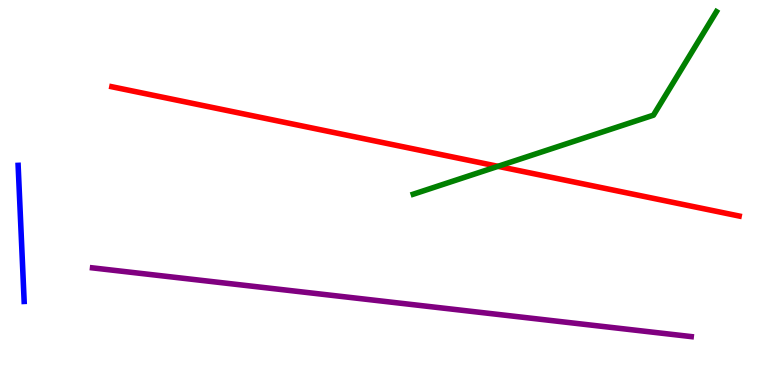[{'lines': ['blue', 'red'], 'intersections': []}, {'lines': ['green', 'red'], 'intersections': [{'x': 6.43, 'y': 5.68}]}, {'lines': ['purple', 'red'], 'intersections': []}, {'lines': ['blue', 'green'], 'intersections': []}, {'lines': ['blue', 'purple'], 'intersections': []}, {'lines': ['green', 'purple'], 'intersections': []}]